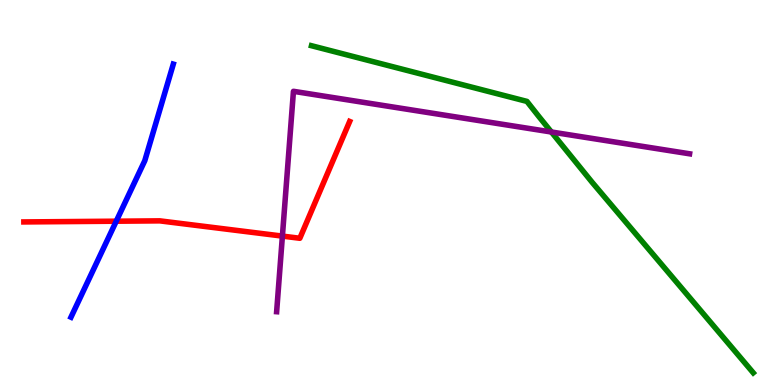[{'lines': ['blue', 'red'], 'intersections': [{'x': 1.5, 'y': 4.25}]}, {'lines': ['green', 'red'], 'intersections': []}, {'lines': ['purple', 'red'], 'intersections': [{'x': 3.64, 'y': 3.87}]}, {'lines': ['blue', 'green'], 'intersections': []}, {'lines': ['blue', 'purple'], 'intersections': []}, {'lines': ['green', 'purple'], 'intersections': [{'x': 7.11, 'y': 6.57}]}]